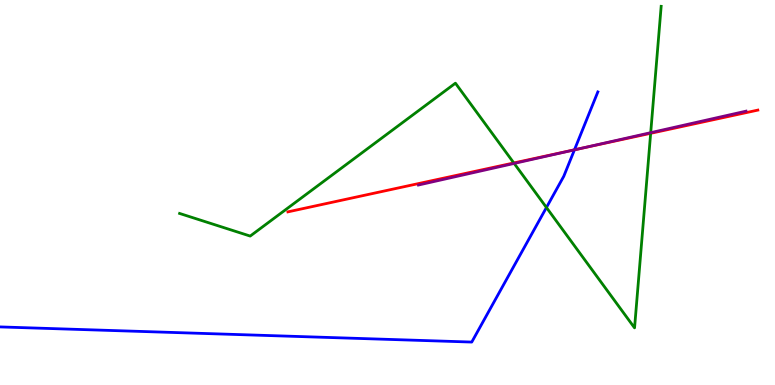[{'lines': ['blue', 'red'], 'intersections': [{'x': 7.41, 'y': 6.11}]}, {'lines': ['green', 'red'], 'intersections': [{'x': 6.63, 'y': 5.77}, {'x': 8.4, 'y': 6.54}]}, {'lines': ['purple', 'red'], 'intersections': [{'x': 7.47, 'y': 6.13}]}, {'lines': ['blue', 'green'], 'intersections': [{'x': 7.05, 'y': 4.61}]}, {'lines': ['blue', 'purple'], 'intersections': [{'x': 7.41, 'y': 6.11}]}, {'lines': ['green', 'purple'], 'intersections': [{'x': 6.63, 'y': 5.75}, {'x': 8.4, 'y': 6.55}]}]